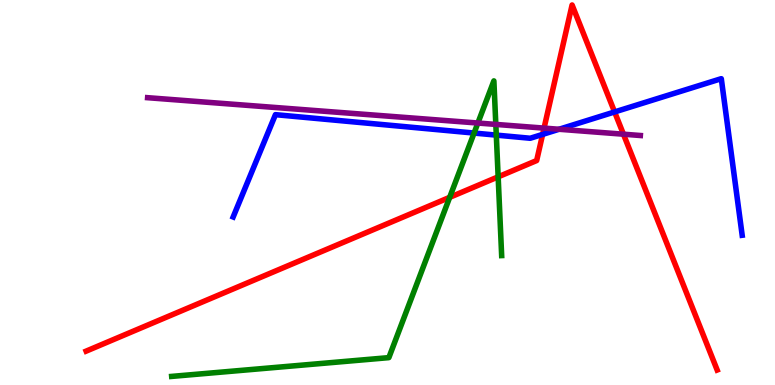[{'lines': ['blue', 'red'], 'intersections': [{'x': 7.0, 'y': 6.51}, {'x': 7.93, 'y': 7.09}]}, {'lines': ['green', 'red'], 'intersections': [{'x': 5.8, 'y': 4.87}, {'x': 6.43, 'y': 5.41}]}, {'lines': ['purple', 'red'], 'intersections': [{'x': 7.02, 'y': 6.67}, {'x': 8.04, 'y': 6.51}]}, {'lines': ['blue', 'green'], 'intersections': [{'x': 6.12, 'y': 6.54}, {'x': 6.4, 'y': 6.49}]}, {'lines': ['blue', 'purple'], 'intersections': [{'x': 7.21, 'y': 6.64}]}, {'lines': ['green', 'purple'], 'intersections': [{'x': 6.17, 'y': 6.8}, {'x': 6.4, 'y': 6.77}]}]